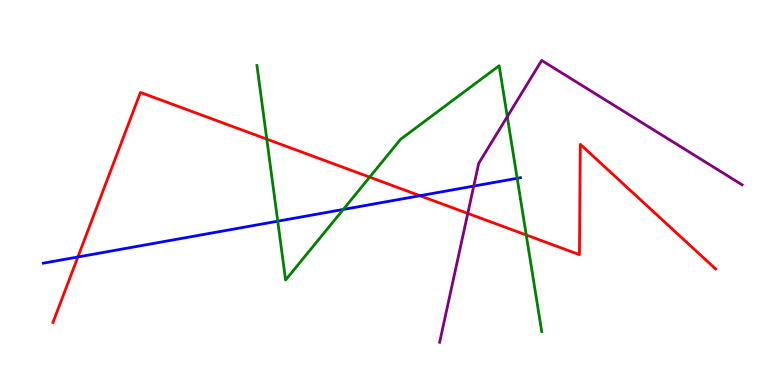[{'lines': ['blue', 'red'], 'intersections': [{'x': 1.0, 'y': 3.32}, {'x': 5.42, 'y': 4.92}]}, {'lines': ['green', 'red'], 'intersections': [{'x': 3.44, 'y': 6.39}, {'x': 4.77, 'y': 5.4}, {'x': 6.79, 'y': 3.9}]}, {'lines': ['purple', 'red'], 'intersections': [{'x': 6.04, 'y': 4.46}]}, {'lines': ['blue', 'green'], 'intersections': [{'x': 3.58, 'y': 4.25}, {'x': 4.43, 'y': 4.56}, {'x': 6.67, 'y': 5.37}]}, {'lines': ['blue', 'purple'], 'intersections': [{'x': 6.11, 'y': 5.17}]}, {'lines': ['green', 'purple'], 'intersections': [{'x': 6.55, 'y': 6.97}]}]